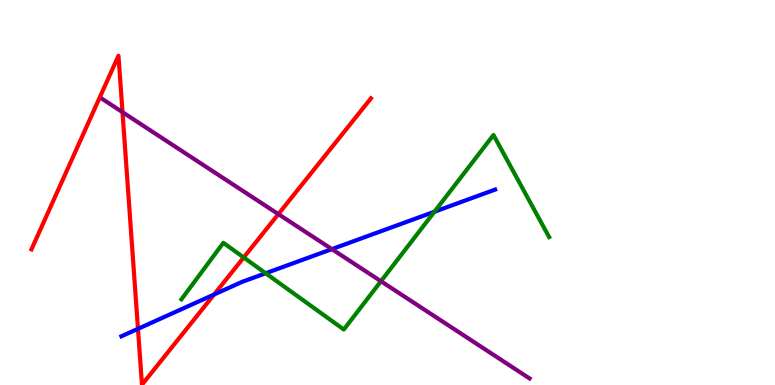[{'lines': ['blue', 'red'], 'intersections': [{'x': 1.78, 'y': 1.46}, {'x': 2.76, 'y': 2.35}]}, {'lines': ['green', 'red'], 'intersections': [{'x': 3.14, 'y': 3.31}]}, {'lines': ['purple', 'red'], 'intersections': [{'x': 1.58, 'y': 7.09}, {'x': 3.59, 'y': 4.44}]}, {'lines': ['blue', 'green'], 'intersections': [{'x': 3.43, 'y': 2.9}, {'x': 5.61, 'y': 4.5}]}, {'lines': ['blue', 'purple'], 'intersections': [{'x': 4.28, 'y': 3.53}]}, {'lines': ['green', 'purple'], 'intersections': [{'x': 4.92, 'y': 2.7}]}]